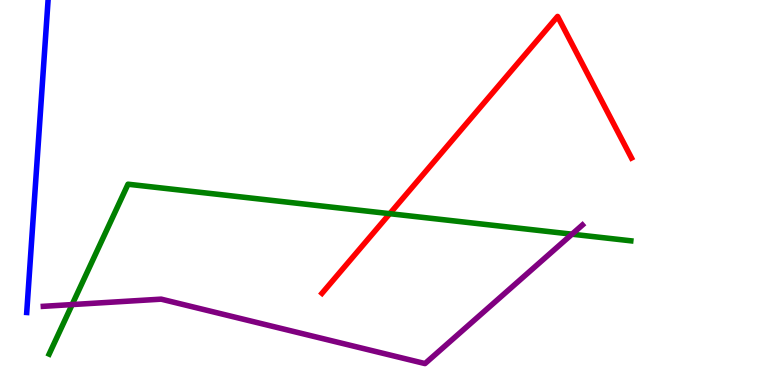[{'lines': ['blue', 'red'], 'intersections': []}, {'lines': ['green', 'red'], 'intersections': [{'x': 5.03, 'y': 4.45}]}, {'lines': ['purple', 'red'], 'intersections': []}, {'lines': ['blue', 'green'], 'intersections': []}, {'lines': ['blue', 'purple'], 'intersections': []}, {'lines': ['green', 'purple'], 'intersections': [{'x': 0.931, 'y': 2.09}, {'x': 7.38, 'y': 3.92}]}]